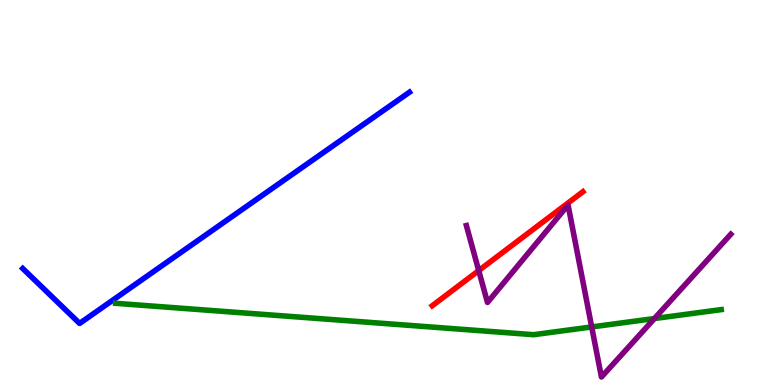[{'lines': ['blue', 'red'], 'intersections': []}, {'lines': ['green', 'red'], 'intersections': []}, {'lines': ['purple', 'red'], 'intersections': [{'x': 6.18, 'y': 2.97}]}, {'lines': ['blue', 'green'], 'intersections': []}, {'lines': ['blue', 'purple'], 'intersections': []}, {'lines': ['green', 'purple'], 'intersections': [{'x': 7.63, 'y': 1.51}, {'x': 8.44, 'y': 1.73}]}]